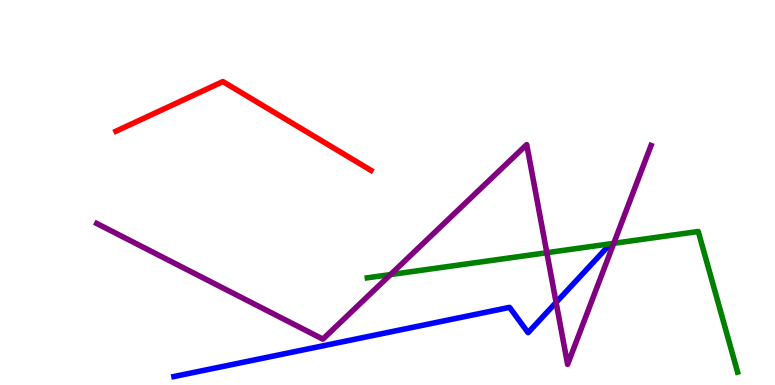[{'lines': ['blue', 'red'], 'intersections': []}, {'lines': ['green', 'red'], 'intersections': []}, {'lines': ['purple', 'red'], 'intersections': []}, {'lines': ['blue', 'green'], 'intersections': []}, {'lines': ['blue', 'purple'], 'intersections': [{'x': 7.18, 'y': 2.14}]}, {'lines': ['green', 'purple'], 'intersections': [{'x': 5.04, 'y': 2.87}, {'x': 7.06, 'y': 3.44}, {'x': 7.92, 'y': 3.68}]}]